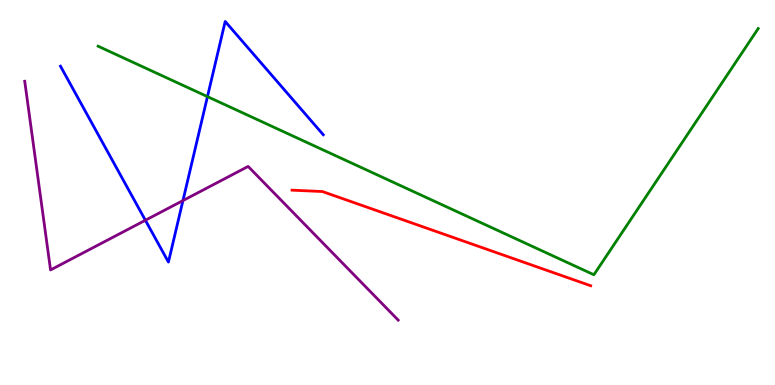[{'lines': ['blue', 'red'], 'intersections': []}, {'lines': ['green', 'red'], 'intersections': []}, {'lines': ['purple', 'red'], 'intersections': []}, {'lines': ['blue', 'green'], 'intersections': [{'x': 2.68, 'y': 7.49}]}, {'lines': ['blue', 'purple'], 'intersections': [{'x': 1.88, 'y': 4.28}, {'x': 2.36, 'y': 4.79}]}, {'lines': ['green', 'purple'], 'intersections': []}]